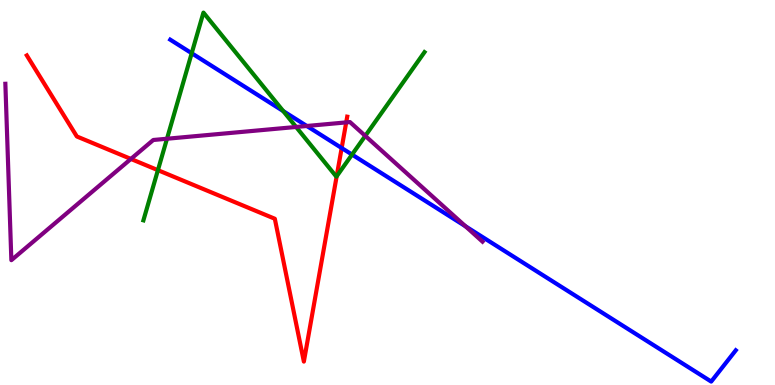[{'lines': ['blue', 'red'], 'intersections': [{'x': 4.41, 'y': 6.16}]}, {'lines': ['green', 'red'], 'intersections': [{'x': 2.04, 'y': 5.58}, {'x': 4.34, 'y': 5.42}]}, {'lines': ['purple', 'red'], 'intersections': [{'x': 1.69, 'y': 5.87}, {'x': 4.47, 'y': 6.82}]}, {'lines': ['blue', 'green'], 'intersections': [{'x': 2.47, 'y': 8.62}, {'x': 3.65, 'y': 7.11}, {'x': 4.54, 'y': 5.99}]}, {'lines': ['blue', 'purple'], 'intersections': [{'x': 3.96, 'y': 6.73}, {'x': 6.01, 'y': 4.12}]}, {'lines': ['green', 'purple'], 'intersections': [{'x': 2.15, 'y': 6.4}, {'x': 3.82, 'y': 6.7}, {'x': 4.71, 'y': 6.47}]}]